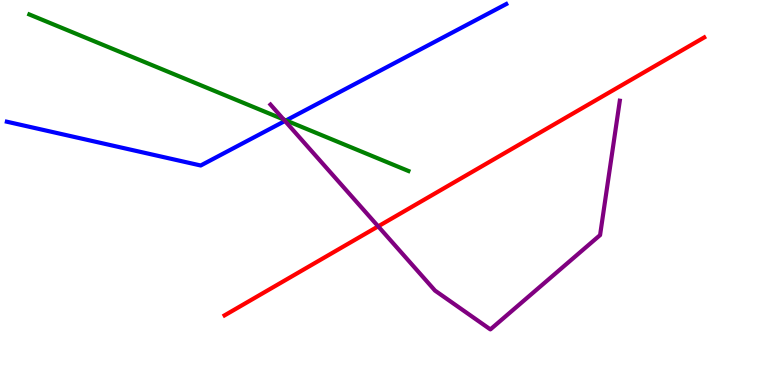[{'lines': ['blue', 'red'], 'intersections': []}, {'lines': ['green', 'red'], 'intersections': []}, {'lines': ['purple', 'red'], 'intersections': [{'x': 4.88, 'y': 4.12}]}, {'lines': ['blue', 'green'], 'intersections': [{'x': 3.69, 'y': 6.87}]}, {'lines': ['blue', 'purple'], 'intersections': [{'x': 3.68, 'y': 6.86}]}, {'lines': ['green', 'purple'], 'intersections': [{'x': 3.66, 'y': 6.9}]}]